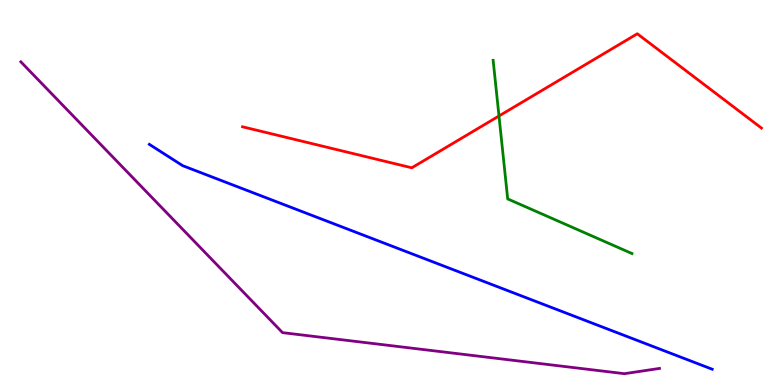[{'lines': ['blue', 'red'], 'intersections': []}, {'lines': ['green', 'red'], 'intersections': [{'x': 6.44, 'y': 6.99}]}, {'lines': ['purple', 'red'], 'intersections': []}, {'lines': ['blue', 'green'], 'intersections': []}, {'lines': ['blue', 'purple'], 'intersections': []}, {'lines': ['green', 'purple'], 'intersections': []}]